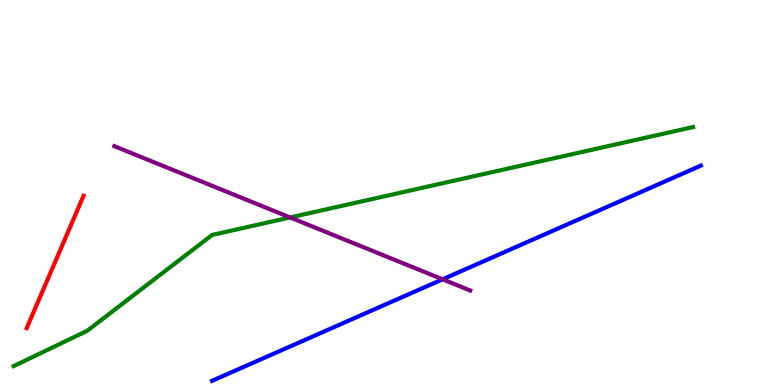[{'lines': ['blue', 'red'], 'intersections': []}, {'lines': ['green', 'red'], 'intersections': []}, {'lines': ['purple', 'red'], 'intersections': []}, {'lines': ['blue', 'green'], 'intersections': []}, {'lines': ['blue', 'purple'], 'intersections': [{'x': 5.71, 'y': 2.75}]}, {'lines': ['green', 'purple'], 'intersections': [{'x': 3.74, 'y': 4.35}]}]